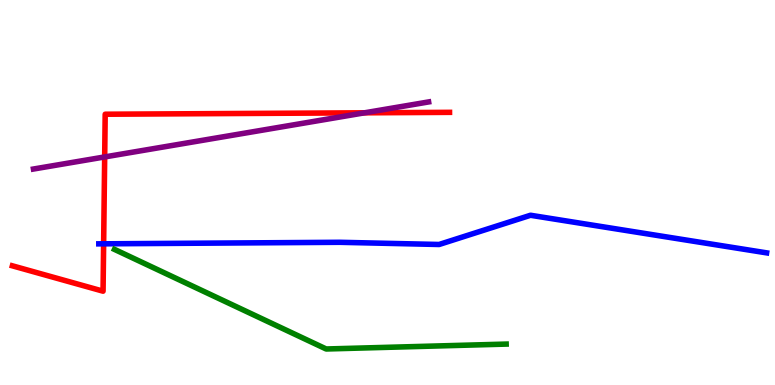[{'lines': ['blue', 'red'], 'intersections': [{'x': 1.34, 'y': 3.67}]}, {'lines': ['green', 'red'], 'intersections': []}, {'lines': ['purple', 'red'], 'intersections': [{'x': 1.35, 'y': 5.92}, {'x': 4.7, 'y': 7.07}]}, {'lines': ['blue', 'green'], 'intersections': []}, {'lines': ['blue', 'purple'], 'intersections': []}, {'lines': ['green', 'purple'], 'intersections': []}]